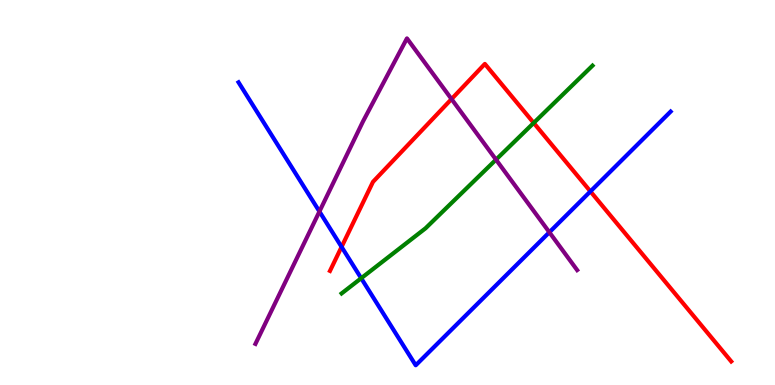[{'lines': ['blue', 'red'], 'intersections': [{'x': 4.41, 'y': 3.59}, {'x': 7.62, 'y': 5.03}]}, {'lines': ['green', 'red'], 'intersections': [{'x': 6.89, 'y': 6.81}]}, {'lines': ['purple', 'red'], 'intersections': [{'x': 5.83, 'y': 7.43}]}, {'lines': ['blue', 'green'], 'intersections': [{'x': 4.66, 'y': 2.77}]}, {'lines': ['blue', 'purple'], 'intersections': [{'x': 4.12, 'y': 4.51}, {'x': 7.09, 'y': 3.97}]}, {'lines': ['green', 'purple'], 'intersections': [{'x': 6.4, 'y': 5.85}]}]